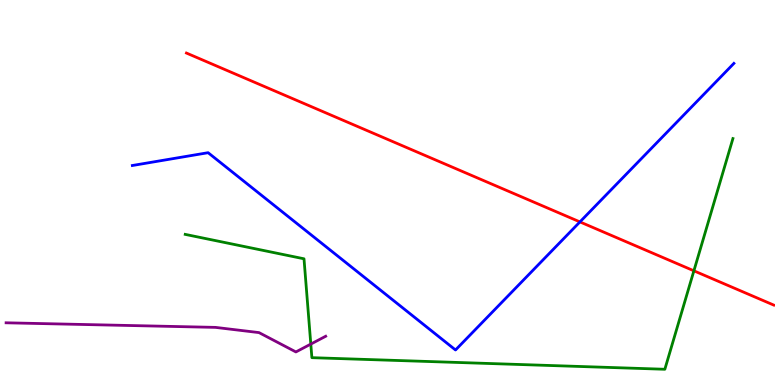[{'lines': ['blue', 'red'], 'intersections': [{'x': 7.48, 'y': 4.24}]}, {'lines': ['green', 'red'], 'intersections': [{'x': 8.95, 'y': 2.97}]}, {'lines': ['purple', 'red'], 'intersections': []}, {'lines': ['blue', 'green'], 'intersections': []}, {'lines': ['blue', 'purple'], 'intersections': []}, {'lines': ['green', 'purple'], 'intersections': [{'x': 4.01, 'y': 1.06}]}]